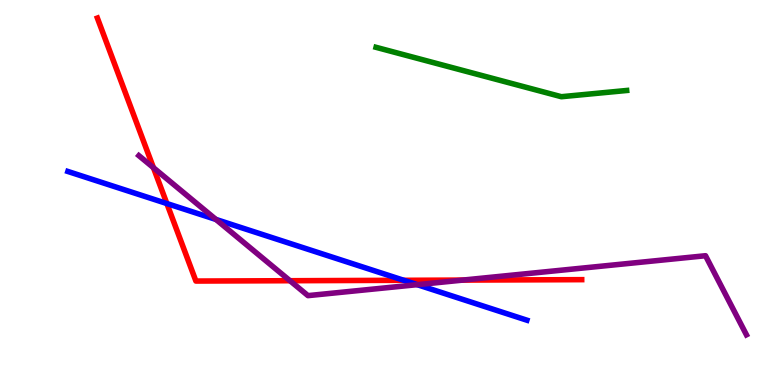[{'lines': ['blue', 'red'], 'intersections': [{'x': 2.15, 'y': 4.71}, {'x': 5.21, 'y': 2.72}]}, {'lines': ['green', 'red'], 'intersections': []}, {'lines': ['purple', 'red'], 'intersections': [{'x': 1.98, 'y': 5.64}, {'x': 3.74, 'y': 2.71}, {'x': 5.97, 'y': 2.72}]}, {'lines': ['blue', 'green'], 'intersections': []}, {'lines': ['blue', 'purple'], 'intersections': [{'x': 2.79, 'y': 4.3}, {'x': 5.38, 'y': 2.61}]}, {'lines': ['green', 'purple'], 'intersections': []}]